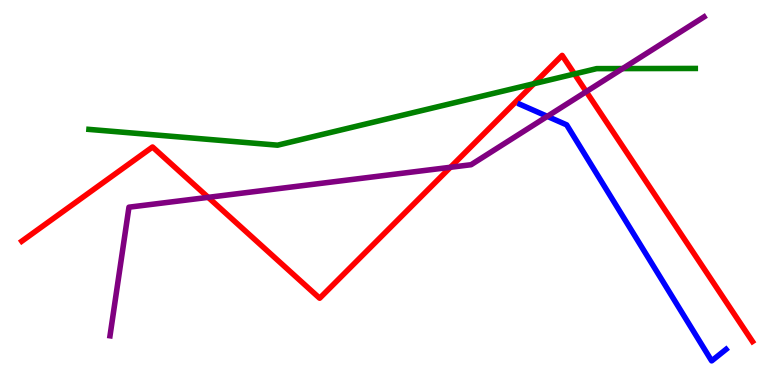[{'lines': ['blue', 'red'], 'intersections': []}, {'lines': ['green', 'red'], 'intersections': [{'x': 6.89, 'y': 7.83}, {'x': 7.41, 'y': 8.08}]}, {'lines': ['purple', 'red'], 'intersections': [{'x': 2.69, 'y': 4.87}, {'x': 5.81, 'y': 5.66}, {'x': 7.56, 'y': 7.62}]}, {'lines': ['blue', 'green'], 'intersections': []}, {'lines': ['blue', 'purple'], 'intersections': [{'x': 7.06, 'y': 6.98}]}, {'lines': ['green', 'purple'], 'intersections': [{'x': 8.03, 'y': 8.22}]}]